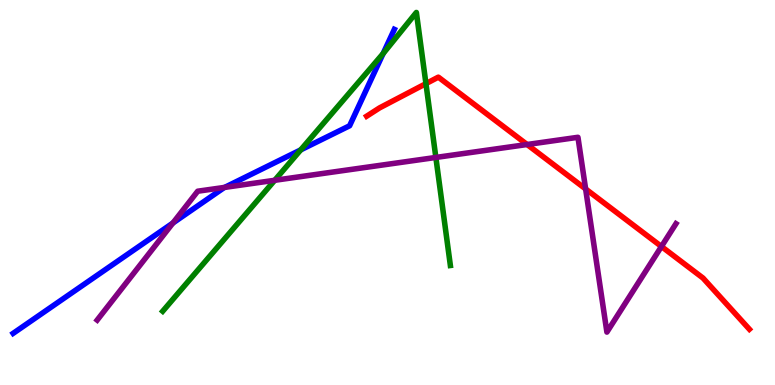[{'lines': ['blue', 'red'], 'intersections': []}, {'lines': ['green', 'red'], 'intersections': [{'x': 5.5, 'y': 7.83}]}, {'lines': ['purple', 'red'], 'intersections': [{'x': 6.8, 'y': 6.25}, {'x': 7.56, 'y': 5.09}, {'x': 8.53, 'y': 3.6}]}, {'lines': ['blue', 'green'], 'intersections': [{'x': 3.88, 'y': 6.11}, {'x': 4.94, 'y': 8.61}]}, {'lines': ['blue', 'purple'], 'intersections': [{'x': 2.23, 'y': 4.21}, {'x': 2.9, 'y': 5.13}]}, {'lines': ['green', 'purple'], 'intersections': [{'x': 3.54, 'y': 5.32}, {'x': 5.62, 'y': 5.91}]}]